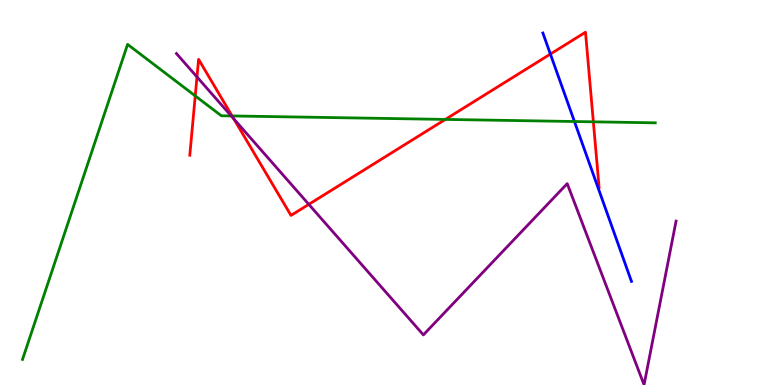[{'lines': ['blue', 'red'], 'intersections': [{'x': 7.1, 'y': 8.6}]}, {'lines': ['green', 'red'], 'intersections': [{'x': 2.52, 'y': 7.51}, {'x': 2.99, 'y': 6.99}, {'x': 5.75, 'y': 6.9}, {'x': 7.66, 'y': 6.84}]}, {'lines': ['purple', 'red'], 'intersections': [{'x': 2.54, 'y': 8.0}, {'x': 3.02, 'y': 6.91}, {'x': 3.98, 'y': 4.69}]}, {'lines': ['blue', 'green'], 'intersections': [{'x': 7.41, 'y': 6.84}]}, {'lines': ['blue', 'purple'], 'intersections': []}, {'lines': ['green', 'purple'], 'intersections': [{'x': 2.98, 'y': 6.99}]}]